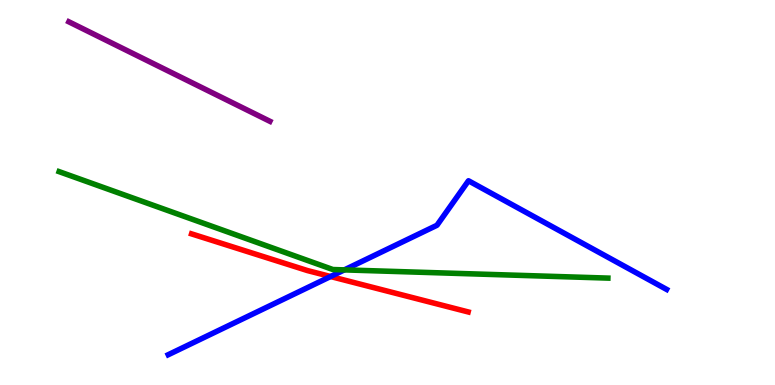[{'lines': ['blue', 'red'], 'intersections': [{'x': 4.27, 'y': 2.82}]}, {'lines': ['green', 'red'], 'intersections': []}, {'lines': ['purple', 'red'], 'intersections': []}, {'lines': ['blue', 'green'], 'intersections': [{'x': 4.44, 'y': 2.99}]}, {'lines': ['blue', 'purple'], 'intersections': []}, {'lines': ['green', 'purple'], 'intersections': []}]